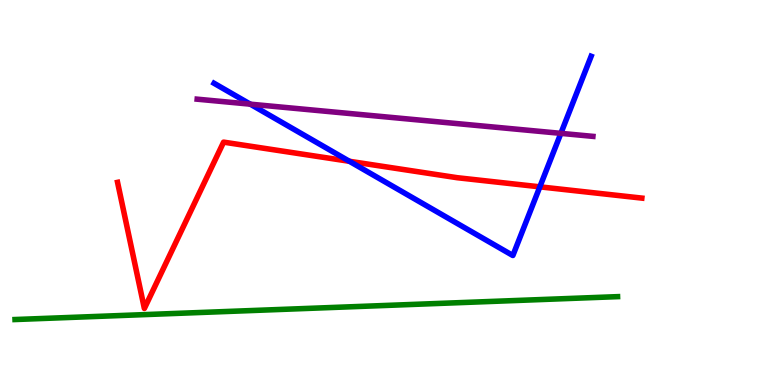[{'lines': ['blue', 'red'], 'intersections': [{'x': 4.51, 'y': 5.81}, {'x': 6.97, 'y': 5.15}]}, {'lines': ['green', 'red'], 'intersections': []}, {'lines': ['purple', 'red'], 'intersections': []}, {'lines': ['blue', 'green'], 'intersections': []}, {'lines': ['blue', 'purple'], 'intersections': [{'x': 3.23, 'y': 7.29}, {'x': 7.24, 'y': 6.54}]}, {'lines': ['green', 'purple'], 'intersections': []}]